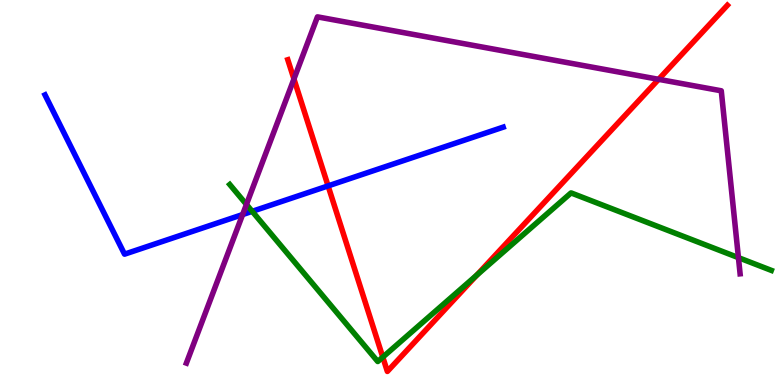[{'lines': ['blue', 'red'], 'intersections': [{'x': 4.23, 'y': 5.17}]}, {'lines': ['green', 'red'], 'intersections': [{'x': 4.94, 'y': 0.724}, {'x': 6.15, 'y': 2.85}]}, {'lines': ['purple', 'red'], 'intersections': [{'x': 3.79, 'y': 7.95}, {'x': 8.5, 'y': 7.94}]}, {'lines': ['blue', 'green'], 'intersections': [{'x': 3.25, 'y': 4.51}]}, {'lines': ['blue', 'purple'], 'intersections': [{'x': 3.13, 'y': 4.43}]}, {'lines': ['green', 'purple'], 'intersections': [{'x': 3.18, 'y': 4.69}, {'x': 9.53, 'y': 3.31}]}]